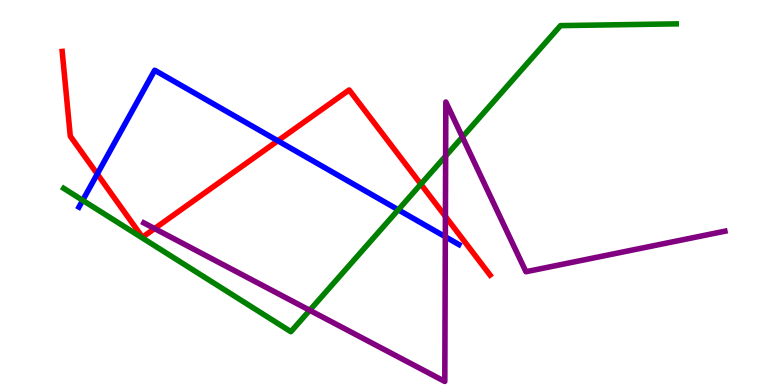[{'lines': ['blue', 'red'], 'intersections': [{'x': 1.26, 'y': 5.48}, {'x': 3.58, 'y': 6.34}]}, {'lines': ['green', 'red'], 'intersections': [{'x': 5.43, 'y': 5.22}]}, {'lines': ['purple', 'red'], 'intersections': [{'x': 1.99, 'y': 4.06}, {'x': 5.75, 'y': 4.38}]}, {'lines': ['blue', 'green'], 'intersections': [{'x': 1.07, 'y': 4.8}, {'x': 5.14, 'y': 4.55}]}, {'lines': ['blue', 'purple'], 'intersections': [{'x': 5.75, 'y': 3.85}]}, {'lines': ['green', 'purple'], 'intersections': [{'x': 4.0, 'y': 1.94}, {'x': 5.75, 'y': 5.95}, {'x': 5.97, 'y': 6.44}]}]